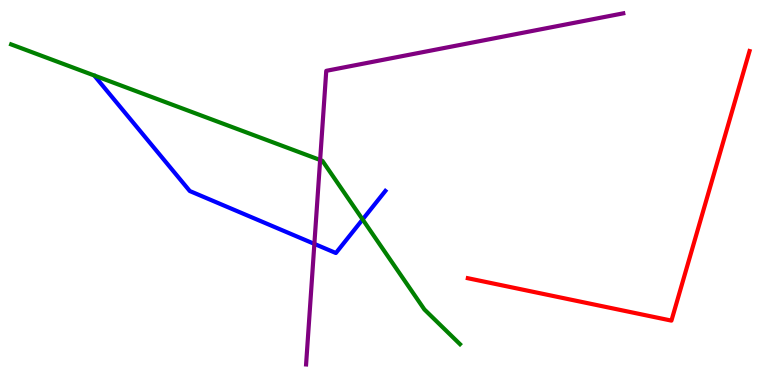[{'lines': ['blue', 'red'], 'intersections': []}, {'lines': ['green', 'red'], 'intersections': []}, {'lines': ['purple', 'red'], 'intersections': []}, {'lines': ['blue', 'green'], 'intersections': [{'x': 4.68, 'y': 4.3}]}, {'lines': ['blue', 'purple'], 'intersections': [{'x': 4.06, 'y': 3.67}]}, {'lines': ['green', 'purple'], 'intersections': [{'x': 4.13, 'y': 5.84}]}]